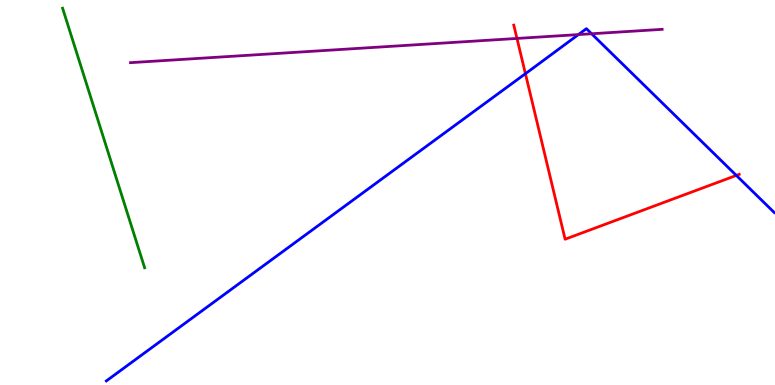[{'lines': ['blue', 'red'], 'intersections': [{'x': 6.78, 'y': 8.09}, {'x': 9.5, 'y': 5.44}]}, {'lines': ['green', 'red'], 'intersections': []}, {'lines': ['purple', 'red'], 'intersections': [{'x': 6.67, 'y': 9.0}]}, {'lines': ['blue', 'green'], 'intersections': []}, {'lines': ['blue', 'purple'], 'intersections': [{'x': 7.46, 'y': 9.1}, {'x': 7.63, 'y': 9.12}]}, {'lines': ['green', 'purple'], 'intersections': []}]